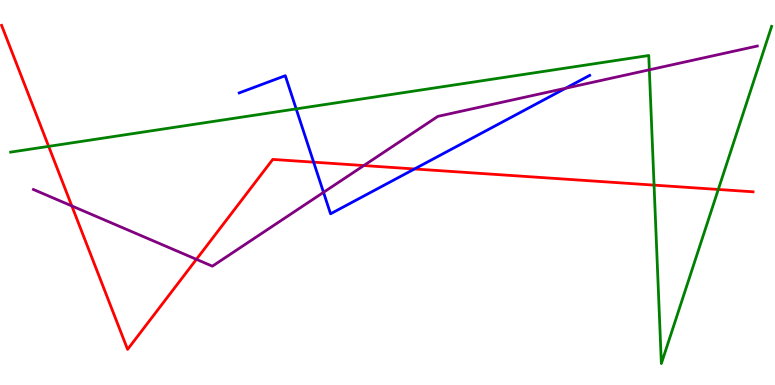[{'lines': ['blue', 'red'], 'intersections': [{'x': 4.05, 'y': 5.79}, {'x': 5.35, 'y': 5.61}]}, {'lines': ['green', 'red'], 'intersections': [{'x': 0.628, 'y': 6.2}, {'x': 8.44, 'y': 5.19}, {'x': 9.27, 'y': 5.08}]}, {'lines': ['purple', 'red'], 'intersections': [{'x': 0.927, 'y': 4.65}, {'x': 2.53, 'y': 3.26}, {'x': 4.69, 'y': 5.7}]}, {'lines': ['blue', 'green'], 'intersections': [{'x': 3.82, 'y': 7.17}]}, {'lines': ['blue', 'purple'], 'intersections': [{'x': 4.17, 'y': 5.0}, {'x': 7.3, 'y': 7.71}]}, {'lines': ['green', 'purple'], 'intersections': [{'x': 8.38, 'y': 8.19}]}]